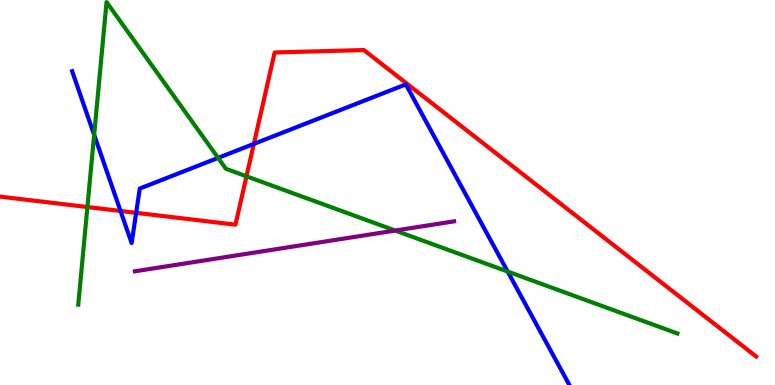[{'lines': ['blue', 'red'], 'intersections': [{'x': 1.56, 'y': 4.52}, {'x': 1.76, 'y': 4.47}, {'x': 3.28, 'y': 6.26}]}, {'lines': ['green', 'red'], 'intersections': [{'x': 1.13, 'y': 4.62}, {'x': 3.18, 'y': 5.42}]}, {'lines': ['purple', 'red'], 'intersections': []}, {'lines': ['blue', 'green'], 'intersections': [{'x': 1.21, 'y': 6.5}, {'x': 2.81, 'y': 5.9}, {'x': 6.55, 'y': 2.95}]}, {'lines': ['blue', 'purple'], 'intersections': []}, {'lines': ['green', 'purple'], 'intersections': [{'x': 5.1, 'y': 4.01}]}]